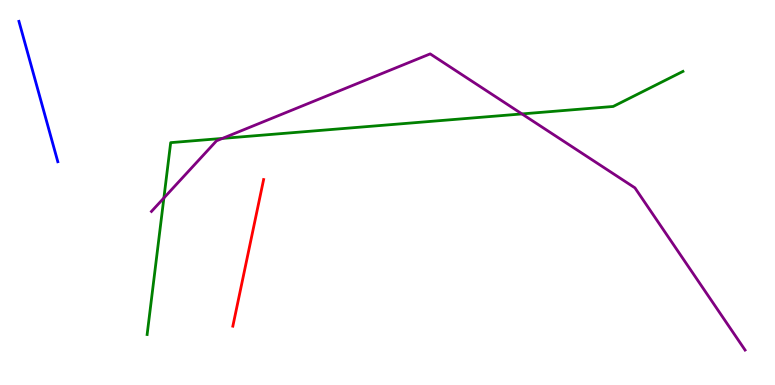[{'lines': ['blue', 'red'], 'intersections': []}, {'lines': ['green', 'red'], 'intersections': []}, {'lines': ['purple', 'red'], 'intersections': []}, {'lines': ['blue', 'green'], 'intersections': []}, {'lines': ['blue', 'purple'], 'intersections': []}, {'lines': ['green', 'purple'], 'intersections': [{'x': 2.11, 'y': 4.86}, {'x': 2.87, 'y': 6.4}, {'x': 6.73, 'y': 7.04}]}]